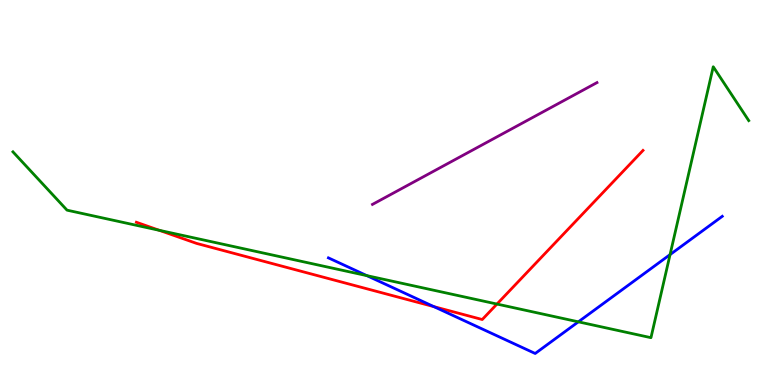[{'lines': ['blue', 'red'], 'intersections': [{'x': 5.6, 'y': 2.04}]}, {'lines': ['green', 'red'], 'intersections': [{'x': 2.06, 'y': 4.02}, {'x': 6.41, 'y': 2.1}]}, {'lines': ['purple', 'red'], 'intersections': []}, {'lines': ['blue', 'green'], 'intersections': [{'x': 4.73, 'y': 2.84}, {'x': 7.46, 'y': 1.64}, {'x': 8.65, 'y': 3.39}]}, {'lines': ['blue', 'purple'], 'intersections': []}, {'lines': ['green', 'purple'], 'intersections': []}]